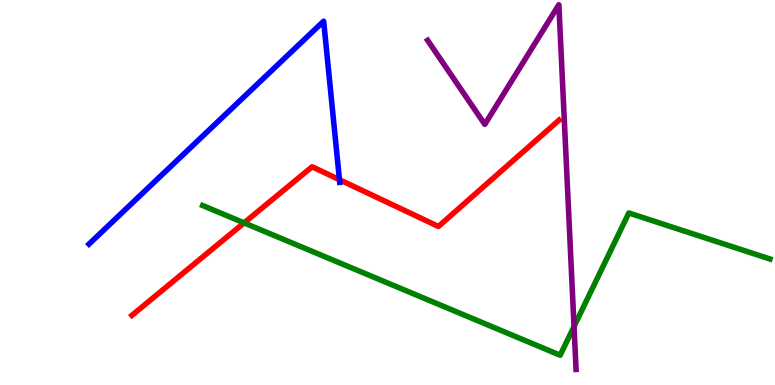[{'lines': ['blue', 'red'], 'intersections': [{'x': 4.38, 'y': 5.33}]}, {'lines': ['green', 'red'], 'intersections': [{'x': 3.15, 'y': 4.21}]}, {'lines': ['purple', 'red'], 'intersections': []}, {'lines': ['blue', 'green'], 'intersections': []}, {'lines': ['blue', 'purple'], 'intersections': []}, {'lines': ['green', 'purple'], 'intersections': [{'x': 7.41, 'y': 1.52}]}]